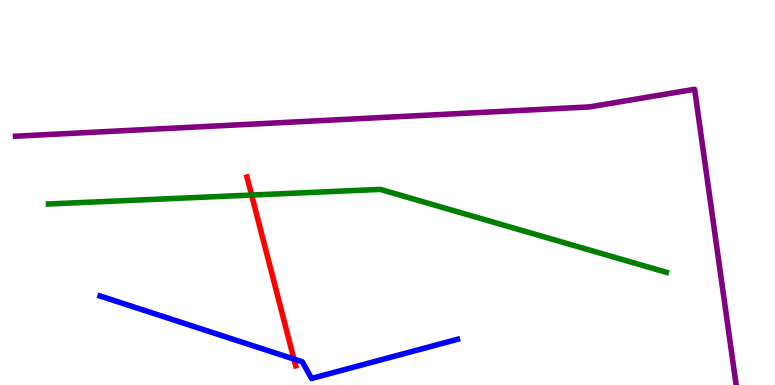[{'lines': ['blue', 'red'], 'intersections': [{'x': 3.79, 'y': 0.674}]}, {'lines': ['green', 'red'], 'intersections': [{'x': 3.25, 'y': 4.93}]}, {'lines': ['purple', 'red'], 'intersections': []}, {'lines': ['blue', 'green'], 'intersections': []}, {'lines': ['blue', 'purple'], 'intersections': []}, {'lines': ['green', 'purple'], 'intersections': []}]